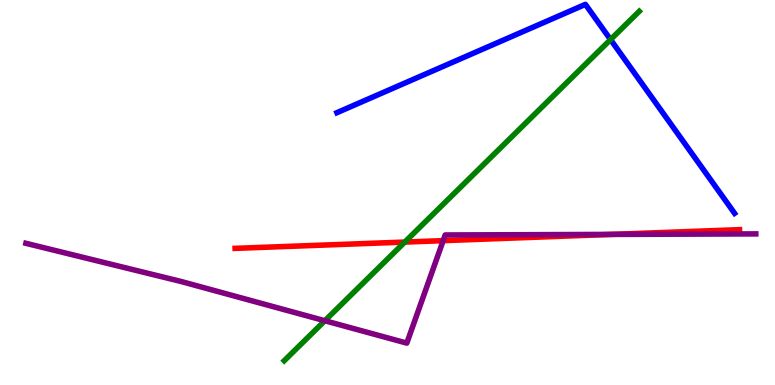[{'lines': ['blue', 'red'], 'intersections': []}, {'lines': ['green', 'red'], 'intersections': [{'x': 5.22, 'y': 3.71}]}, {'lines': ['purple', 'red'], 'intersections': [{'x': 5.72, 'y': 3.75}, {'x': 7.89, 'y': 3.91}]}, {'lines': ['blue', 'green'], 'intersections': [{'x': 7.88, 'y': 8.97}]}, {'lines': ['blue', 'purple'], 'intersections': []}, {'lines': ['green', 'purple'], 'intersections': [{'x': 4.19, 'y': 1.67}]}]